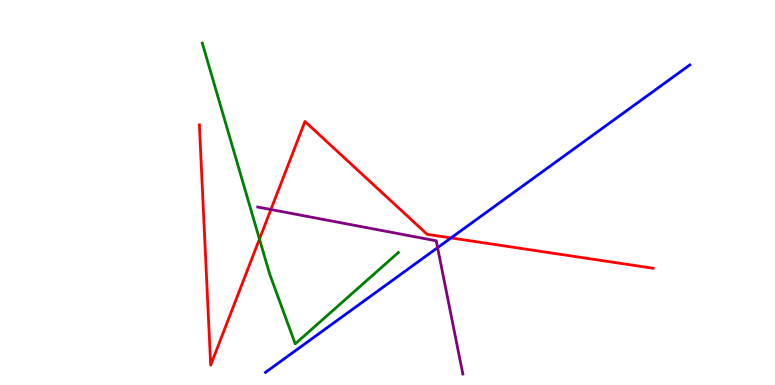[{'lines': ['blue', 'red'], 'intersections': [{'x': 5.82, 'y': 3.82}]}, {'lines': ['green', 'red'], 'intersections': [{'x': 3.35, 'y': 3.79}]}, {'lines': ['purple', 'red'], 'intersections': [{'x': 3.5, 'y': 4.56}]}, {'lines': ['blue', 'green'], 'intersections': []}, {'lines': ['blue', 'purple'], 'intersections': [{'x': 5.65, 'y': 3.57}]}, {'lines': ['green', 'purple'], 'intersections': []}]